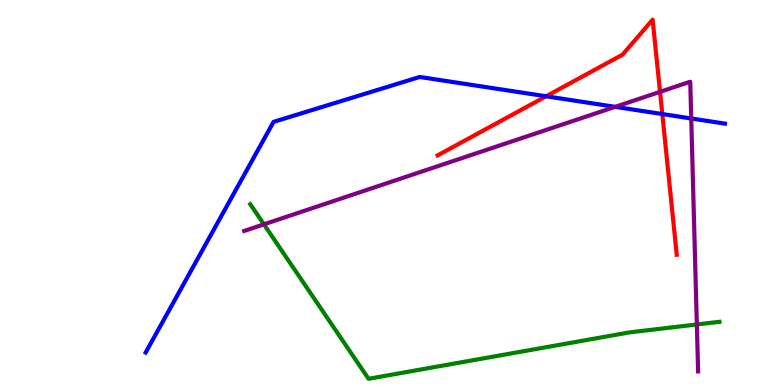[{'lines': ['blue', 'red'], 'intersections': [{'x': 7.05, 'y': 7.5}, {'x': 8.55, 'y': 7.04}]}, {'lines': ['green', 'red'], 'intersections': []}, {'lines': ['purple', 'red'], 'intersections': [{'x': 8.52, 'y': 7.61}]}, {'lines': ['blue', 'green'], 'intersections': []}, {'lines': ['blue', 'purple'], 'intersections': [{'x': 7.94, 'y': 7.22}, {'x': 8.92, 'y': 6.92}]}, {'lines': ['green', 'purple'], 'intersections': [{'x': 3.41, 'y': 4.17}, {'x': 8.99, 'y': 1.57}]}]